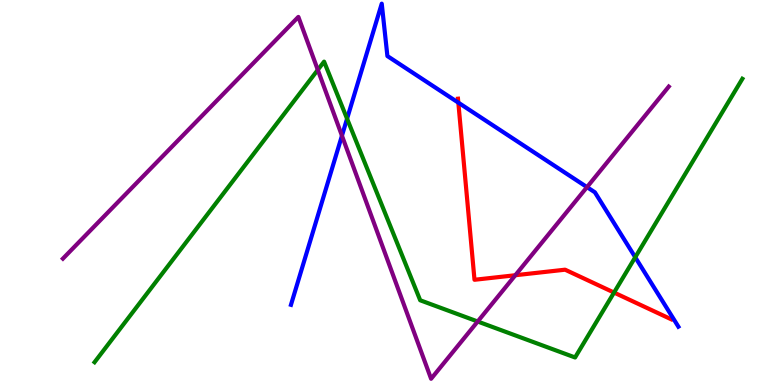[{'lines': ['blue', 'red'], 'intersections': [{'x': 5.91, 'y': 7.33}]}, {'lines': ['green', 'red'], 'intersections': [{'x': 7.92, 'y': 2.4}]}, {'lines': ['purple', 'red'], 'intersections': [{'x': 6.65, 'y': 2.85}]}, {'lines': ['blue', 'green'], 'intersections': [{'x': 4.48, 'y': 6.92}, {'x': 8.2, 'y': 3.32}]}, {'lines': ['blue', 'purple'], 'intersections': [{'x': 4.41, 'y': 6.48}, {'x': 7.57, 'y': 5.14}]}, {'lines': ['green', 'purple'], 'intersections': [{'x': 4.1, 'y': 8.19}, {'x': 6.16, 'y': 1.65}]}]